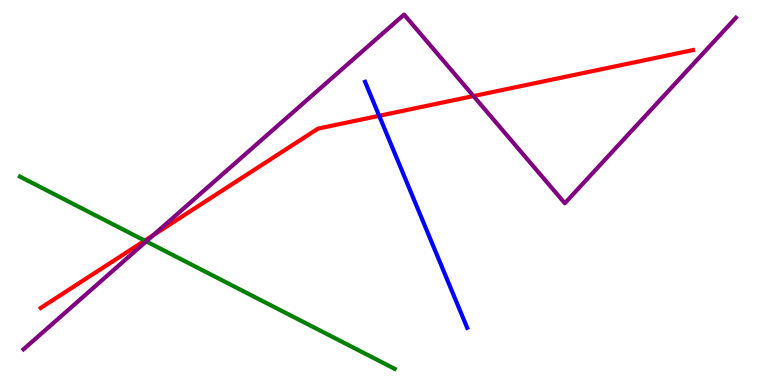[{'lines': ['blue', 'red'], 'intersections': [{'x': 4.89, 'y': 6.99}]}, {'lines': ['green', 'red'], 'intersections': [{'x': 1.87, 'y': 3.75}]}, {'lines': ['purple', 'red'], 'intersections': [{'x': 1.98, 'y': 3.89}, {'x': 6.11, 'y': 7.51}]}, {'lines': ['blue', 'green'], 'intersections': []}, {'lines': ['blue', 'purple'], 'intersections': []}, {'lines': ['green', 'purple'], 'intersections': [{'x': 1.89, 'y': 3.73}]}]